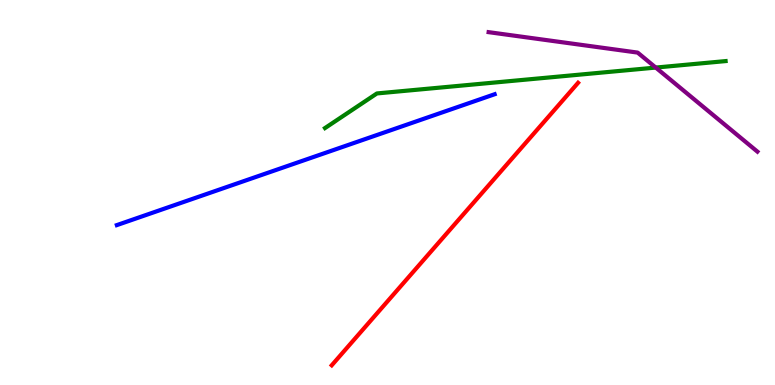[{'lines': ['blue', 'red'], 'intersections': []}, {'lines': ['green', 'red'], 'intersections': []}, {'lines': ['purple', 'red'], 'intersections': []}, {'lines': ['blue', 'green'], 'intersections': []}, {'lines': ['blue', 'purple'], 'intersections': []}, {'lines': ['green', 'purple'], 'intersections': [{'x': 8.46, 'y': 8.24}]}]